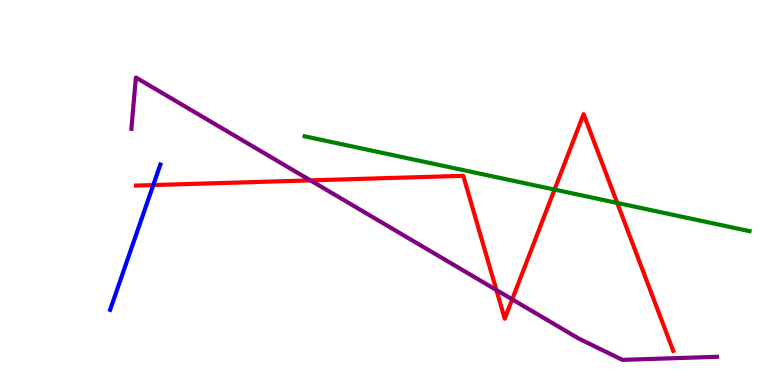[{'lines': ['blue', 'red'], 'intersections': [{'x': 1.98, 'y': 5.19}]}, {'lines': ['green', 'red'], 'intersections': [{'x': 7.16, 'y': 5.08}, {'x': 7.96, 'y': 4.73}]}, {'lines': ['purple', 'red'], 'intersections': [{'x': 4.01, 'y': 5.32}, {'x': 6.41, 'y': 2.47}, {'x': 6.61, 'y': 2.23}]}, {'lines': ['blue', 'green'], 'intersections': []}, {'lines': ['blue', 'purple'], 'intersections': []}, {'lines': ['green', 'purple'], 'intersections': []}]